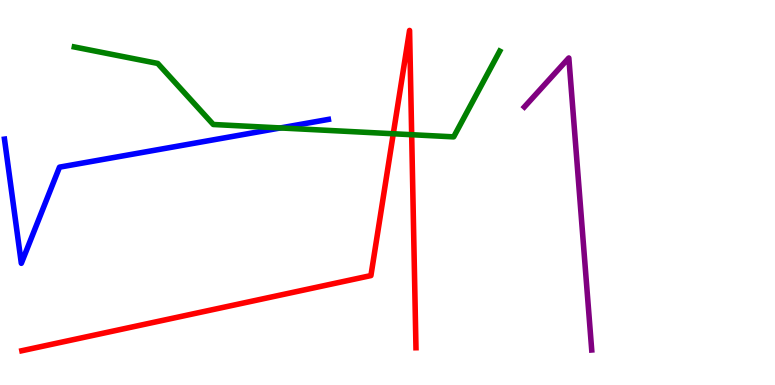[{'lines': ['blue', 'red'], 'intersections': []}, {'lines': ['green', 'red'], 'intersections': [{'x': 5.07, 'y': 6.53}, {'x': 5.31, 'y': 6.5}]}, {'lines': ['purple', 'red'], 'intersections': []}, {'lines': ['blue', 'green'], 'intersections': [{'x': 3.62, 'y': 6.68}]}, {'lines': ['blue', 'purple'], 'intersections': []}, {'lines': ['green', 'purple'], 'intersections': []}]